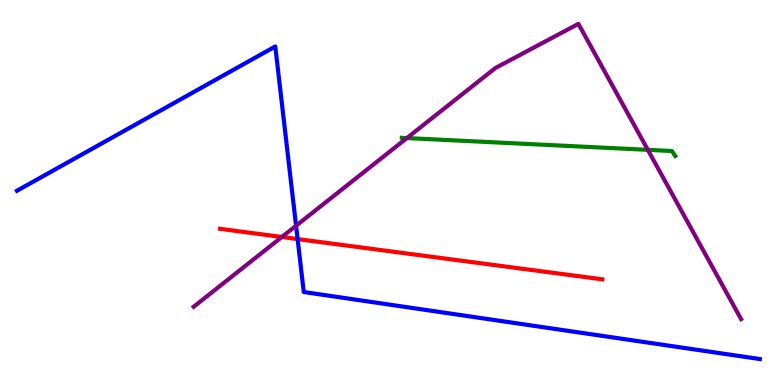[{'lines': ['blue', 'red'], 'intersections': [{'x': 3.84, 'y': 3.79}]}, {'lines': ['green', 'red'], 'intersections': []}, {'lines': ['purple', 'red'], 'intersections': [{'x': 3.64, 'y': 3.84}]}, {'lines': ['blue', 'green'], 'intersections': []}, {'lines': ['blue', 'purple'], 'intersections': [{'x': 3.82, 'y': 4.14}]}, {'lines': ['green', 'purple'], 'intersections': [{'x': 5.25, 'y': 6.41}, {'x': 8.36, 'y': 6.11}]}]